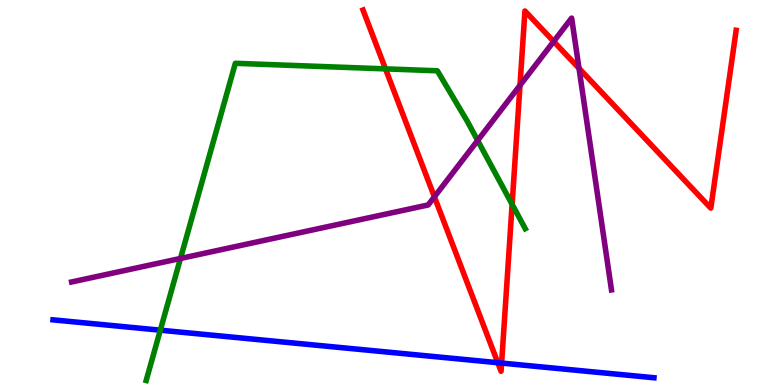[{'lines': ['blue', 'red'], 'intersections': [{'x': 6.42, 'y': 0.579}, {'x': 6.47, 'y': 0.57}]}, {'lines': ['green', 'red'], 'intersections': [{'x': 4.97, 'y': 8.21}, {'x': 6.61, 'y': 4.69}]}, {'lines': ['purple', 'red'], 'intersections': [{'x': 5.61, 'y': 4.89}, {'x': 6.71, 'y': 7.78}, {'x': 7.14, 'y': 8.92}, {'x': 7.47, 'y': 8.23}]}, {'lines': ['blue', 'green'], 'intersections': [{'x': 2.07, 'y': 1.42}]}, {'lines': ['blue', 'purple'], 'intersections': []}, {'lines': ['green', 'purple'], 'intersections': [{'x': 2.33, 'y': 3.29}, {'x': 6.16, 'y': 6.35}]}]